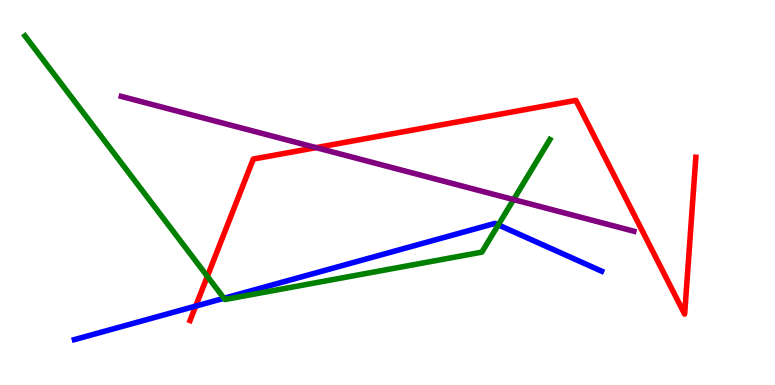[{'lines': ['blue', 'red'], 'intersections': [{'x': 2.53, 'y': 2.05}]}, {'lines': ['green', 'red'], 'intersections': [{'x': 2.68, 'y': 2.82}]}, {'lines': ['purple', 'red'], 'intersections': [{'x': 4.08, 'y': 6.17}]}, {'lines': ['blue', 'green'], 'intersections': [{'x': 2.89, 'y': 2.25}, {'x': 6.43, 'y': 4.16}]}, {'lines': ['blue', 'purple'], 'intersections': []}, {'lines': ['green', 'purple'], 'intersections': [{'x': 6.63, 'y': 4.82}]}]